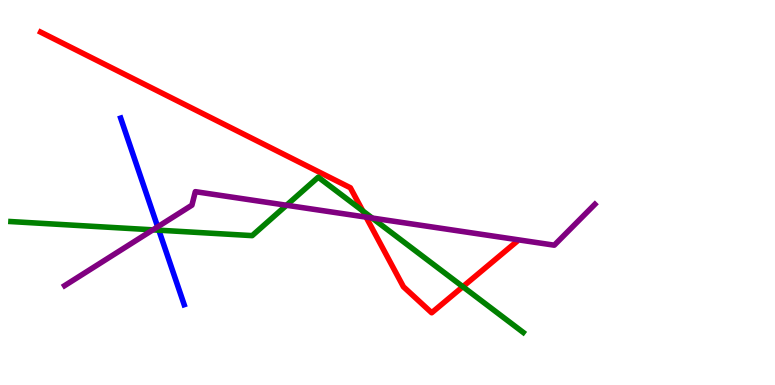[{'lines': ['blue', 'red'], 'intersections': []}, {'lines': ['green', 'red'], 'intersections': [{'x': 4.68, 'y': 4.52}, {'x': 5.97, 'y': 2.55}]}, {'lines': ['purple', 'red'], 'intersections': [{'x': 4.72, 'y': 4.36}]}, {'lines': ['blue', 'green'], 'intersections': [{'x': 2.05, 'y': 4.02}]}, {'lines': ['blue', 'purple'], 'intersections': [{'x': 2.03, 'y': 4.11}]}, {'lines': ['green', 'purple'], 'intersections': [{'x': 1.97, 'y': 4.03}, {'x': 3.7, 'y': 4.67}, {'x': 4.8, 'y': 4.34}]}]